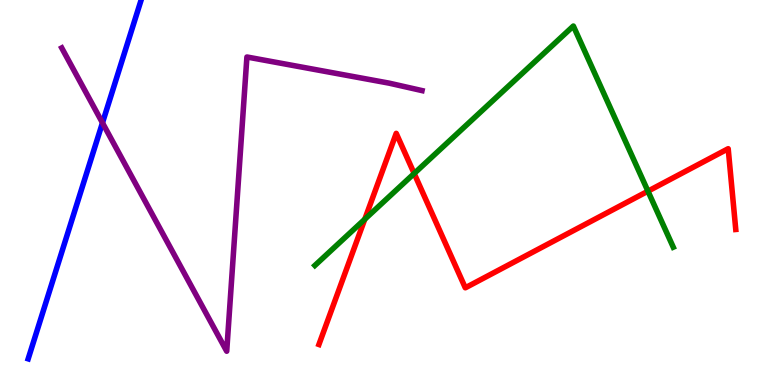[{'lines': ['blue', 'red'], 'intersections': []}, {'lines': ['green', 'red'], 'intersections': [{'x': 4.71, 'y': 4.31}, {'x': 5.34, 'y': 5.49}, {'x': 8.36, 'y': 5.03}]}, {'lines': ['purple', 'red'], 'intersections': []}, {'lines': ['blue', 'green'], 'intersections': []}, {'lines': ['blue', 'purple'], 'intersections': [{'x': 1.32, 'y': 6.81}]}, {'lines': ['green', 'purple'], 'intersections': []}]